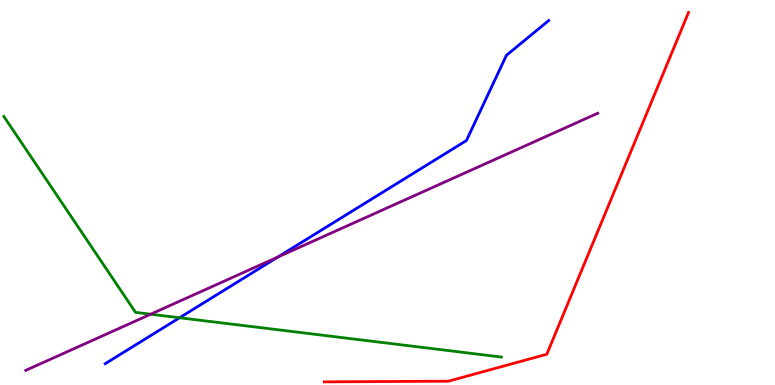[{'lines': ['blue', 'red'], 'intersections': []}, {'lines': ['green', 'red'], 'intersections': []}, {'lines': ['purple', 'red'], 'intersections': []}, {'lines': ['blue', 'green'], 'intersections': [{'x': 2.32, 'y': 1.75}]}, {'lines': ['blue', 'purple'], 'intersections': [{'x': 3.59, 'y': 3.32}]}, {'lines': ['green', 'purple'], 'intersections': [{'x': 1.94, 'y': 1.84}]}]